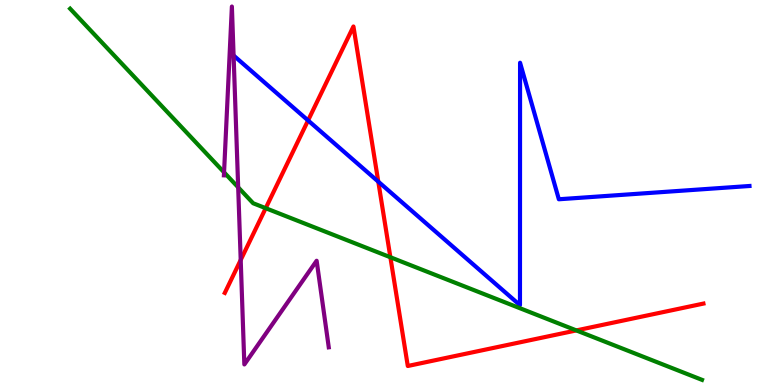[{'lines': ['blue', 'red'], 'intersections': [{'x': 3.98, 'y': 6.87}, {'x': 4.88, 'y': 5.28}]}, {'lines': ['green', 'red'], 'intersections': [{'x': 3.43, 'y': 4.59}, {'x': 5.04, 'y': 3.32}, {'x': 7.44, 'y': 1.42}]}, {'lines': ['purple', 'red'], 'intersections': [{'x': 3.11, 'y': 3.25}]}, {'lines': ['blue', 'green'], 'intersections': []}, {'lines': ['blue', 'purple'], 'intersections': [{'x': 3.01, 'y': 8.56}]}, {'lines': ['green', 'purple'], 'intersections': [{'x': 2.89, 'y': 5.52}, {'x': 3.07, 'y': 5.13}]}]